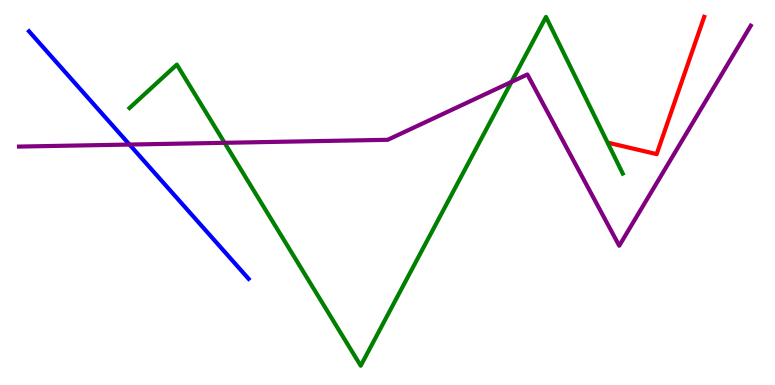[{'lines': ['blue', 'red'], 'intersections': []}, {'lines': ['green', 'red'], 'intersections': []}, {'lines': ['purple', 'red'], 'intersections': []}, {'lines': ['blue', 'green'], 'intersections': []}, {'lines': ['blue', 'purple'], 'intersections': [{'x': 1.67, 'y': 6.25}]}, {'lines': ['green', 'purple'], 'intersections': [{'x': 2.9, 'y': 6.29}, {'x': 6.6, 'y': 7.87}]}]